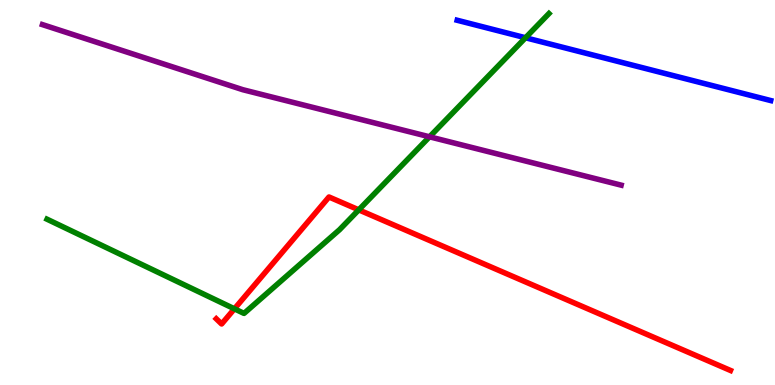[{'lines': ['blue', 'red'], 'intersections': []}, {'lines': ['green', 'red'], 'intersections': [{'x': 3.02, 'y': 1.98}, {'x': 4.63, 'y': 4.55}]}, {'lines': ['purple', 'red'], 'intersections': []}, {'lines': ['blue', 'green'], 'intersections': [{'x': 6.78, 'y': 9.02}]}, {'lines': ['blue', 'purple'], 'intersections': []}, {'lines': ['green', 'purple'], 'intersections': [{'x': 5.54, 'y': 6.45}]}]